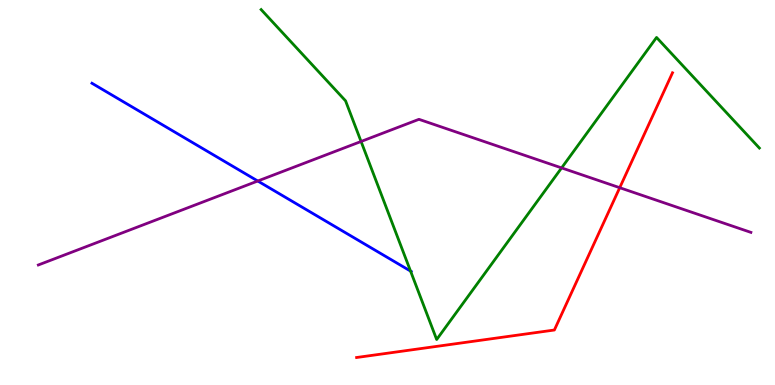[{'lines': ['blue', 'red'], 'intersections': []}, {'lines': ['green', 'red'], 'intersections': []}, {'lines': ['purple', 'red'], 'intersections': [{'x': 8.0, 'y': 5.12}]}, {'lines': ['blue', 'green'], 'intersections': [{'x': 5.3, 'y': 2.96}]}, {'lines': ['blue', 'purple'], 'intersections': [{'x': 3.33, 'y': 5.3}]}, {'lines': ['green', 'purple'], 'intersections': [{'x': 4.66, 'y': 6.33}, {'x': 7.25, 'y': 5.64}]}]